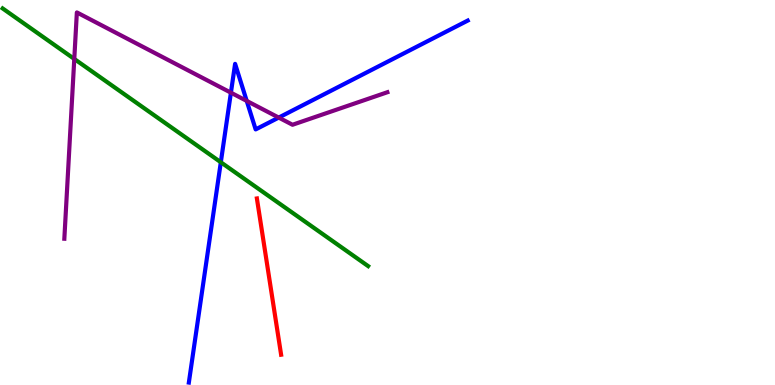[{'lines': ['blue', 'red'], 'intersections': []}, {'lines': ['green', 'red'], 'intersections': []}, {'lines': ['purple', 'red'], 'intersections': []}, {'lines': ['blue', 'green'], 'intersections': [{'x': 2.85, 'y': 5.79}]}, {'lines': ['blue', 'purple'], 'intersections': [{'x': 2.98, 'y': 7.59}, {'x': 3.18, 'y': 7.38}, {'x': 3.6, 'y': 6.95}]}, {'lines': ['green', 'purple'], 'intersections': [{'x': 0.958, 'y': 8.47}]}]